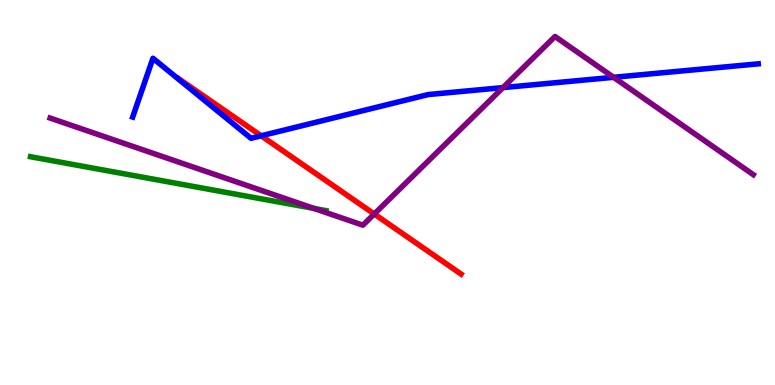[{'lines': ['blue', 'red'], 'intersections': [{'x': 3.37, 'y': 6.47}]}, {'lines': ['green', 'red'], 'intersections': []}, {'lines': ['purple', 'red'], 'intersections': [{'x': 4.83, 'y': 4.44}]}, {'lines': ['blue', 'green'], 'intersections': []}, {'lines': ['blue', 'purple'], 'intersections': [{'x': 6.49, 'y': 7.72}, {'x': 7.92, 'y': 7.99}]}, {'lines': ['green', 'purple'], 'intersections': [{'x': 4.05, 'y': 4.59}]}]